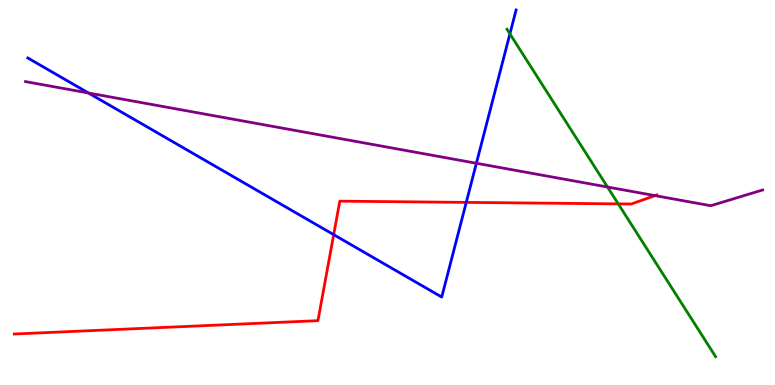[{'lines': ['blue', 'red'], 'intersections': [{'x': 4.31, 'y': 3.91}, {'x': 6.02, 'y': 4.74}]}, {'lines': ['green', 'red'], 'intersections': [{'x': 7.98, 'y': 4.7}]}, {'lines': ['purple', 'red'], 'intersections': [{'x': 8.45, 'y': 4.92}]}, {'lines': ['blue', 'green'], 'intersections': [{'x': 6.58, 'y': 9.12}]}, {'lines': ['blue', 'purple'], 'intersections': [{'x': 1.14, 'y': 7.58}, {'x': 6.15, 'y': 5.76}]}, {'lines': ['green', 'purple'], 'intersections': [{'x': 7.84, 'y': 5.14}]}]